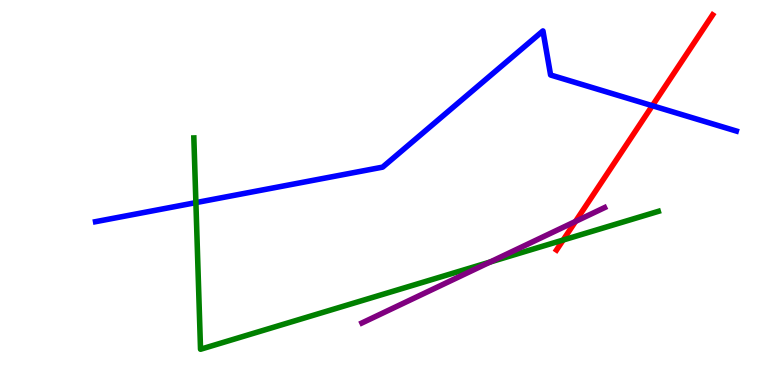[{'lines': ['blue', 'red'], 'intersections': [{'x': 8.42, 'y': 7.25}]}, {'lines': ['green', 'red'], 'intersections': [{'x': 7.27, 'y': 3.77}]}, {'lines': ['purple', 'red'], 'intersections': [{'x': 7.43, 'y': 4.25}]}, {'lines': ['blue', 'green'], 'intersections': [{'x': 2.53, 'y': 4.74}]}, {'lines': ['blue', 'purple'], 'intersections': []}, {'lines': ['green', 'purple'], 'intersections': [{'x': 6.32, 'y': 3.19}]}]